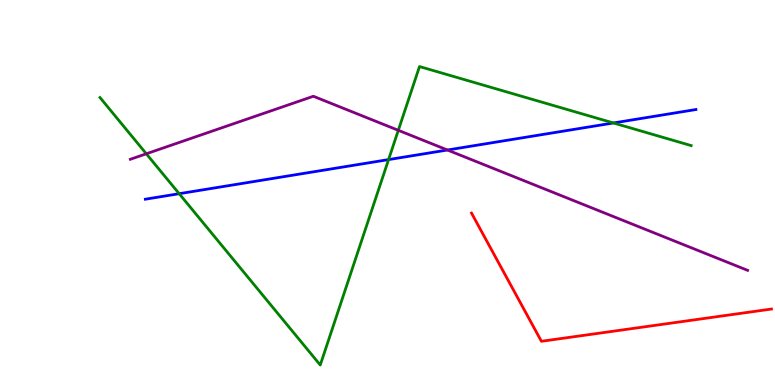[{'lines': ['blue', 'red'], 'intersections': []}, {'lines': ['green', 'red'], 'intersections': []}, {'lines': ['purple', 'red'], 'intersections': []}, {'lines': ['blue', 'green'], 'intersections': [{'x': 2.31, 'y': 4.97}, {'x': 5.01, 'y': 5.85}, {'x': 7.92, 'y': 6.81}]}, {'lines': ['blue', 'purple'], 'intersections': [{'x': 5.77, 'y': 6.1}]}, {'lines': ['green', 'purple'], 'intersections': [{'x': 1.89, 'y': 6.01}, {'x': 5.14, 'y': 6.62}]}]